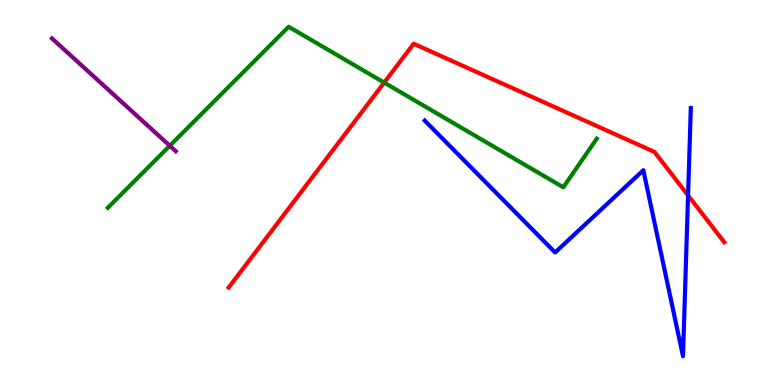[{'lines': ['blue', 'red'], 'intersections': [{'x': 8.88, 'y': 4.92}]}, {'lines': ['green', 'red'], 'intersections': [{'x': 4.96, 'y': 7.85}]}, {'lines': ['purple', 'red'], 'intersections': []}, {'lines': ['blue', 'green'], 'intersections': []}, {'lines': ['blue', 'purple'], 'intersections': []}, {'lines': ['green', 'purple'], 'intersections': [{'x': 2.19, 'y': 6.21}]}]